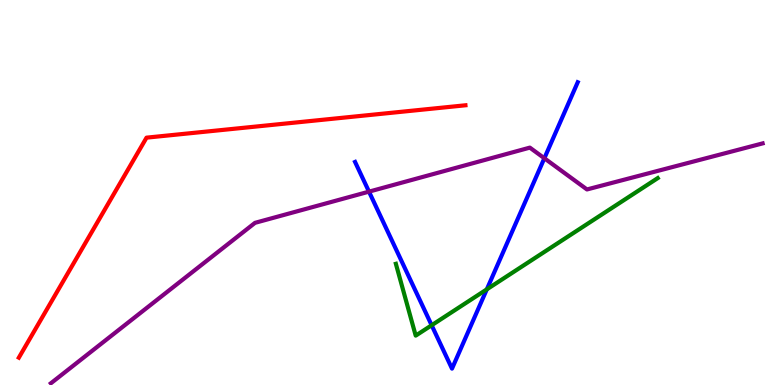[{'lines': ['blue', 'red'], 'intersections': []}, {'lines': ['green', 'red'], 'intersections': []}, {'lines': ['purple', 'red'], 'intersections': []}, {'lines': ['blue', 'green'], 'intersections': [{'x': 5.57, 'y': 1.55}, {'x': 6.28, 'y': 2.48}]}, {'lines': ['blue', 'purple'], 'intersections': [{'x': 4.76, 'y': 5.02}, {'x': 7.02, 'y': 5.89}]}, {'lines': ['green', 'purple'], 'intersections': []}]